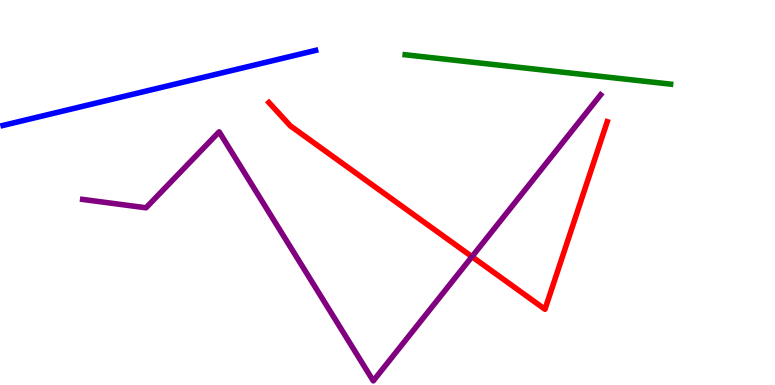[{'lines': ['blue', 'red'], 'intersections': []}, {'lines': ['green', 'red'], 'intersections': []}, {'lines': ['purple', 'red'], 'intersections': [{'x': 6.09, 'y': 3.33}]}, {'lines': ['blue', 'green'], 'intersections': []}, {'lines': ['blue', 'purple'], 'intersections': []}, {'lines': ['green', 'purple'], 'intersections': []}]